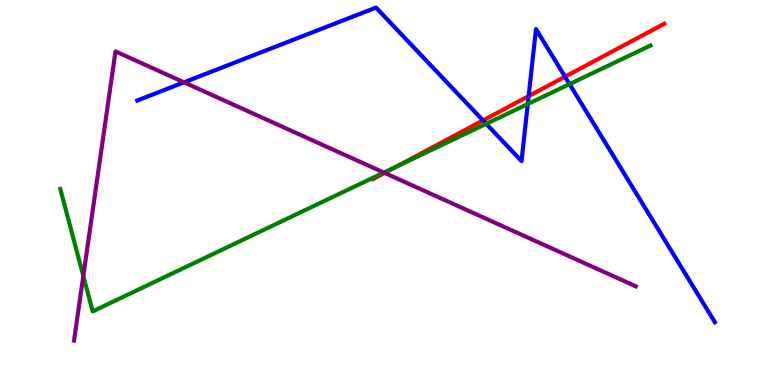[{'lines': ['blue', 'red'], 'intersections': [{'x': 6.23, 'y': 6.87}, {'x': 6.82, 'y': 7.5}, {'x': 7.29, 'y': 8.01}]}, {'lines': ['green', 'red'], 'intersections': [{'x': 5.12, 'y': 5.67}]}, {'lines': ['purple', 'red'], 'intersections': [{'x': 4.96, 'y': 5.51}]}, {'lines': ['blue', 'green'], 'intersections': [{'x': 6.27, 'y': 6.78}, {'x': 6.81, 'y': 7.3}, {'x': 7.35, 'y': 7.82}]}, {'lines': ['blue', 'purple'], 'intersections': [{'x': 2.37, 'y': 7.86}]}, {'lines': ['green', 'purple'], 'intersections': [{'x': 1.07, 'y': 2.83}, {'x': 4.95, 'y': 5.52}]}]